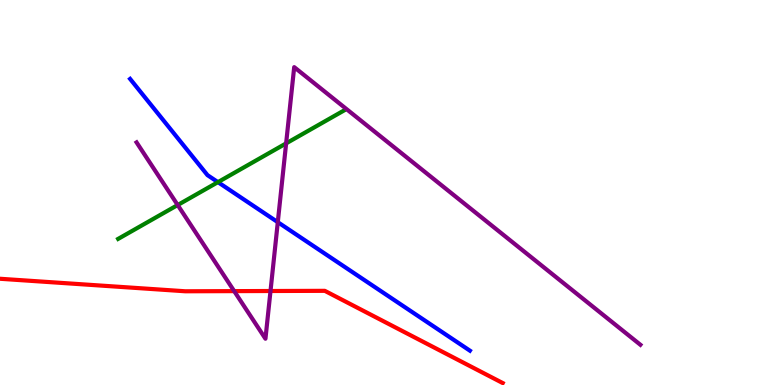[{'lines': ['blue', 'red'], 'intersections': []}, {'lines': ['green', 'red'], 'intersections': []}, {'lines': ['purple', 'red'], 'intersections': [{'x': 3.02, 'y': 2.44}, {'x': 3.49, 'y': 2.44}]}, {'lines': ['blue', 'green'], 'intersections': [{'x': 2.81, 'y': 5.27}]}, {'lines': ['blue', 'purple'], 'intersections': [{'x': 3.58, 'y': 4.23}]}, {'lines': ['green', 'purple'], 'intersections': [{'x': 2.29, 'y': 4.67}, {'x': 3.69, 'y': 6.28}]}]